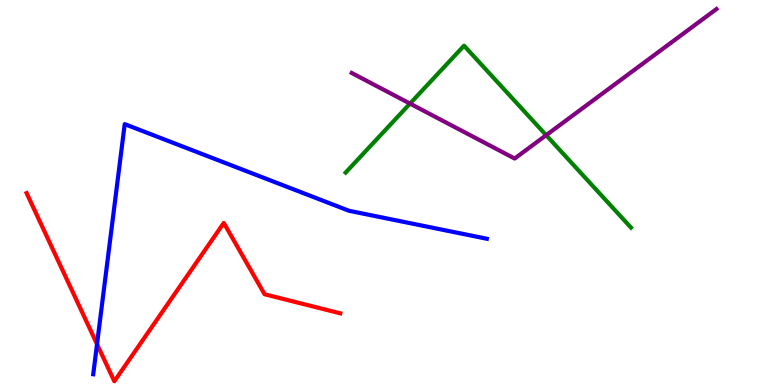[{'lines': ['blue', 'red'], 'intersections': [{'x': 1.25, 'y': 1.06}]}, {'lines': ['green', 'red'], 'intersections': []}, {'lines': ['purple', 'red'], 'intersections': []}, {'lines': ['blue', 'green'], 'intersections': []}, {'lines': ['blue', 'purple'], 'intersections': []}, {'lines': ['green', 'purple'], 'intersections': [{'x': 5.29, 'y': 7.31}, {'x': 7.05, 'y': 6.49}]}]